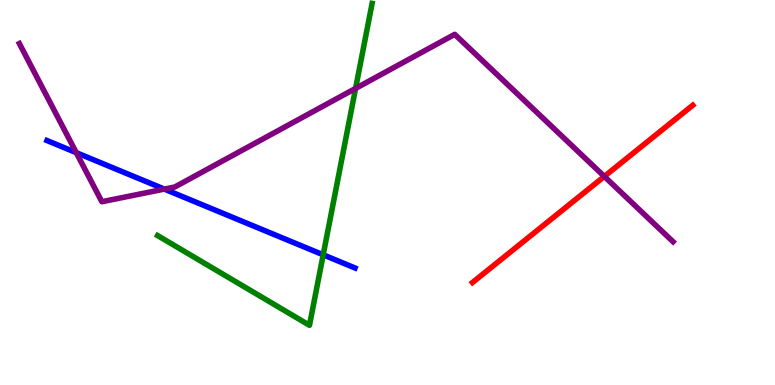[{'lines': ['blue', 'red'], 'intersections': []}, {'lines': ['green', 'red'], 'intersections': []}, {'lines': ['purple', 'red'], 'intersections': [{'x': 7.8, 'y': 5.42}]}, {'lines': ['blue', 'green'], 'intersections': [{'x': 4.17, 'y': 3.38}]}, {'lines': ['blue', 'purple'], 'intersections': [{'x': 0.984, 'y': 6.03}, {'x': 2.12, 'y': 5.09}]}, {'lines': ['green', 'purple'], 'intersections': [{'x': 4.59, 'y': 7.7}]}]